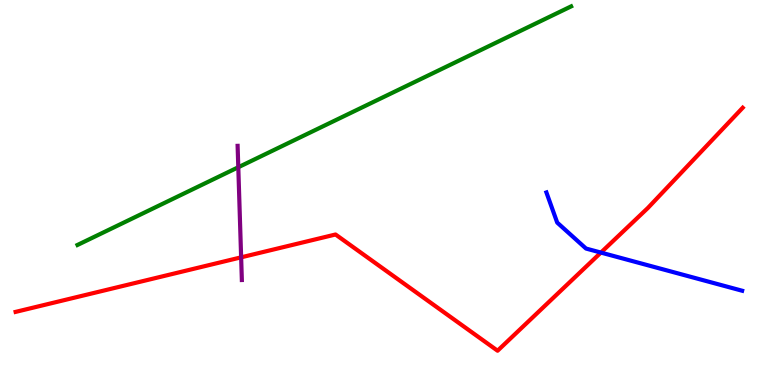[{'lines': ['blue', 'red'], 'intersections': [{'x': 7.75, 'y': 3.44}]}, {'lines': ['green', 'red'], 'intersections': []}, {'lines': ['purple', 'red'], 'intersections': [{'x': 3.11, 'y': 3.32}]}, {'lines': ['blue', 'green'], 'intersections': []}, {'lines': ['blue', 'purple'], 'intersections': []}, {'lines': ['green', 'purple'], 'intersections': [{'x': 3.07, 'y': 5.66}]}]